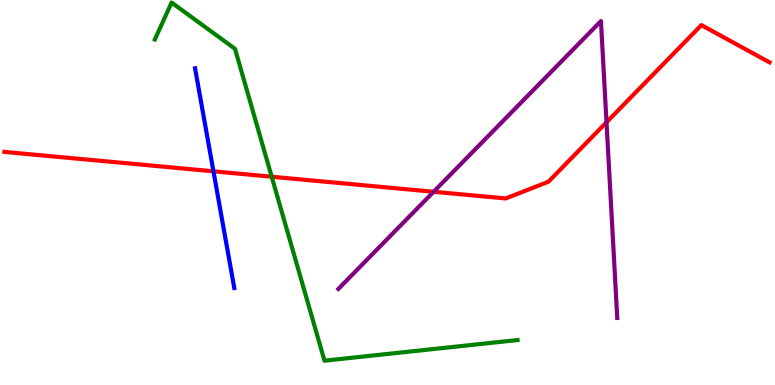[{'lines': ['blue', 'red'], 'intersections': [{'x': 2.75, 'y': 5.55}]}, {'lines': ['green', 'red'], 'intersections': [{'x': 3.51, 'y': 5.41}]}, {'lines': ['purple', 'red'], 'intersections': [{'x': 5.6, 'y': 5.02}, {'x': 7.83, 'y': 6.82}]}, {'lines': ['blue', 'green'], 'intersections': []}, {'lines': ['blue', 'purple'], 'intersections': []}, {'lines': ['green', 'purple'], 'intersections': []}]